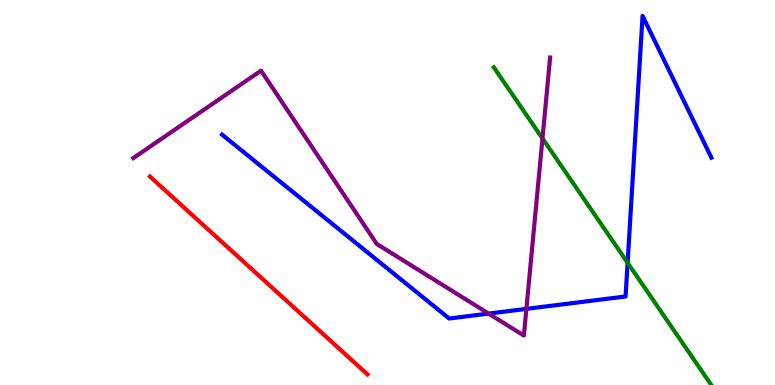[{'lines': ['blue', 'red'], 'intersections': []}, {'lines': ['green', 'red'], 'intersections': []}, {'lines': ['purple', 'red'], 'intersections': []}, {'lines': ['blue', 'green'], 'intersections': [{'x': 8.1, 'y': 3.17}]}, {'lines': ['blue', 'purple'], 'intersections': [{'x': 6.3, 'y': 1.85}, {'x': 6.79, 'y': 1.98}]}, {'lines': ['green', 'purple'], 'intersections': [{'x': 7.0, 'y': 6.4}]}]